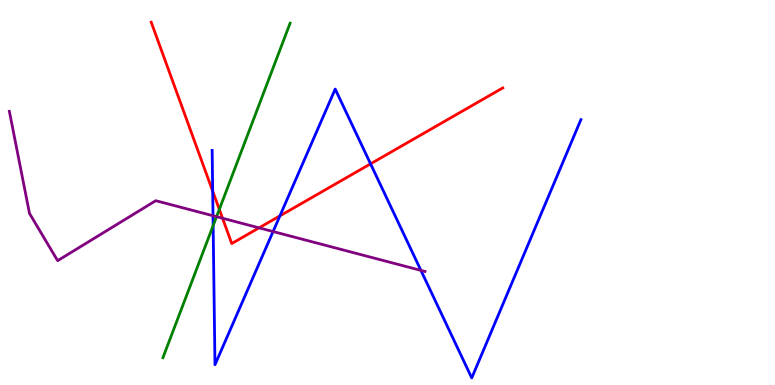[{'lines': ['blue', 'red'], 'intersections': [{'x': 2.74, 'y': 5.04}, {'x': 3.61, 'y': 4.39}, {'x': 4.78, 'y': 5.74}]}, {'lines': ['green', 'red'], 'intersections': [{'x': 2.83, 'y': 4.56}]}, {'lines': ['purple', 'red'], 'intersections': [{'x': 2.87, 'y': 4.33}, {'x': 3.34, 'y': 4.08}]}, {'lines': ['blue', 'green'], 'intersections': [{'x': 2.75, 'y': 4.14}]}, {'lines': ['blue', 'purple'], 'intersections': [{'x': 2.75, 'y': 4.4}, {'x': 3.52, 'y': 3.99}, {'x': 5.43, 'y': 2.98}]}, {'lines': ['green', 'purple'], 'intersections': [{'x': 2.79, 'y': 4.37}]}]